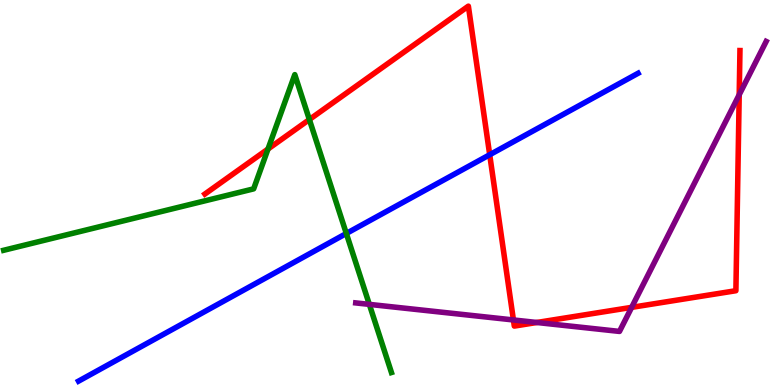[{'lines': ['blue', 'red'], 'intersections': [{'x': 6.32, 'y': 5.98}]}, {'lines': ['green', 'red'], 'intersections': [{'x': 3.46, 'y': 6.13}, {'x': 3.99, 'y': 6.9}]}, {'lines': ['purple', 'red'], 'intersections': [{'x': 6.62, 'y': 1.69}, {'x': 6.93, 'y': 1.62}, {'x': 8.15, 'y': 2.02}, {'x': 9.54, 'y': 7.54}]}, {'lines': ['blue', 'green'], 'intersections': [{'x': 4.47, 'y': 3.94}]}, {'lines': ['blue', 'purple'], 'intersections': []}, {'lines': ['green', 'purple'], 'intersections': [{'x': 4.77, 'y': 2.09}]}]